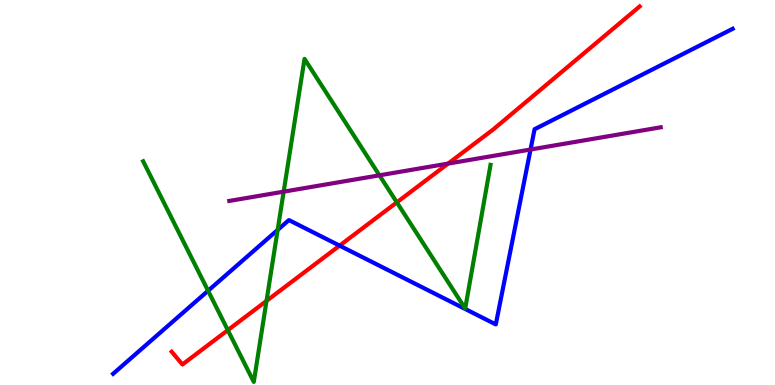[{'lines': ['blue', 'red'], 'intersections': [{'x': 4.38, 'y': 3.62}]}, {'lines': ['green', 'red'], 'intersections': [{'x': 2.94, 'y': 1.42}, {'x': 3.44, 'y': 2.18}, {'x': 5.12, 'y': 4.74}]}, {'lines': ['purple', 'red'], 'intersections': [{'x': 5.78, 'y': 5.75}]}, {'lines': ['blue', 'green'], 'intersections': [{'x': 2.68, 'y': 2.45}, {'x': 3.58, 'y': 4.03}]}, {'lines': ['blue', 'purple'], 'intersections': [{'x': 6.85, 'y': 6.12}]}, {'lines': ['green', 'purple'], 'intersections': [{'x': 3.66, 'y': 5.02}, {'x': 4.9, 'y': 5.45}]}]